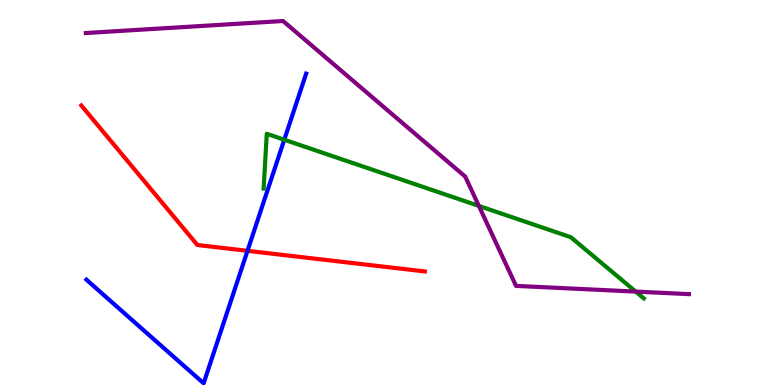[{'lines': ['blue', 'red'], 'intersections': [{'x': 3.19, 'y': 3.48}]}, {'lines': ['green', 'red'], 'intersections': []}, {'lines': ['purple', 'red'], 'intersections': []}, {'lines': ['blue', 'green'], 'intersections': [{'x': 3.67, 'y': 6.37}]}, {'lines': ['blue', 'purple'], 'intersections': []}, {'lines': ['green', 'purple'], 'intersections': [{'x': 6.18, 'y': 4.65}, {'x': 8.2, 'y': 2.43}]}]